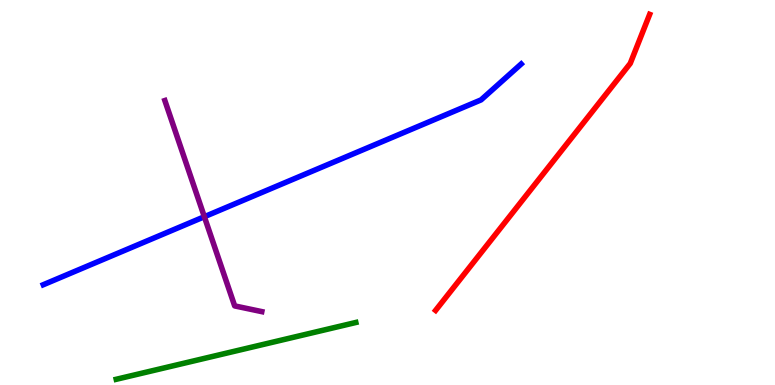[{'lines': ['blue', 'red'], 'intersections': []}, {'lines': ['green', 'red'], 'intersections': []}, {'lines': ['purple', 'red'], 'intersections': []}, {'lines': ['blue', 'green'], 'intersections': []}, {'lines': ['blue', 'purple'], 'intersections': [{'x': 2.64, 'y': 4.37}]}, {'lines': ['green', 'purple'], 'intersections': []}]